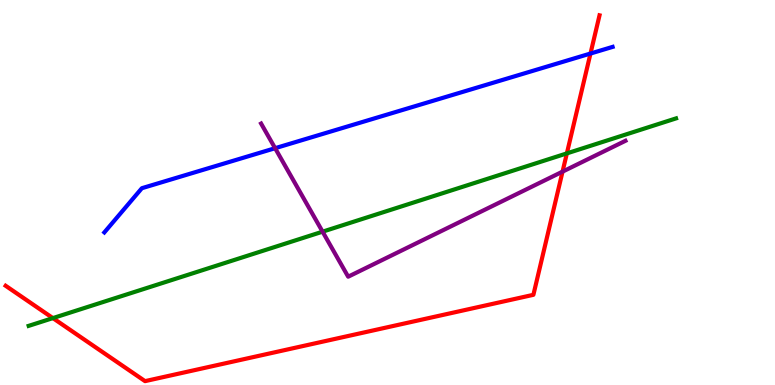[{'lines': ['blue', 'red'], 'intersections': [{'x': 7.62, 'y': 8.61}]}, {'lines': ['green', 'red'], 'intersections': [{'x': 0.683, 'y': 1.74}, {'x': 7.31, 'y': 6.02}]}, {'lines': ['purple', 'red'], 'intersections': [{'x': 7.26, 'y': 5.54}]}, {'lines': ['blue', 'green'], 'intersections': []}, {'lines': ['blue', 'purple'], 'intersections': [{'x': 3.55, 'y': 6.15}]}, {'lines': ['green', 'purple'], 'intersections': [{'x': 4.16, 'y': 3.98}]}]